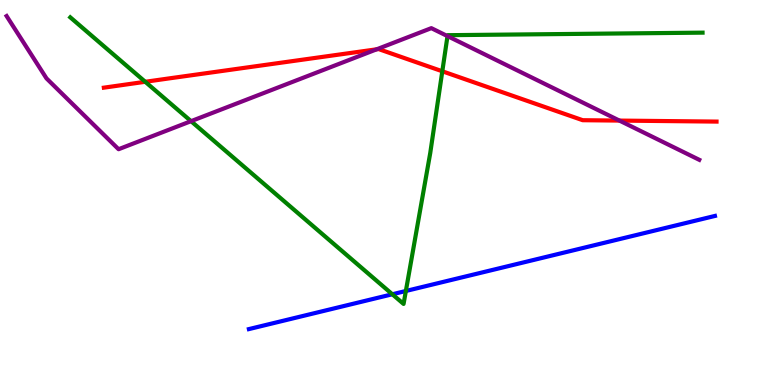[{'lines': ['blue', 'red'], 'intersections': []}, {'lines': ['green', 'red'], 'intersections': [{'x': 1.87, 'y': 7.88}, {'x': 5.71, 'y': 8.15}]}, {'lines': ['purple', 'red'], 'intersections': [{'x': 4.86, 'y': 8.72}, {'x': 7.99, 'y': 6.87}]}, {'lines': ['blue', 'green'], 'intersections': [{'x': 5.06, 'y': 2.36}, {'x': 5.24, 'y': 2.44}]}, {'lines': ['blue', 'purple'], 'intersections': []}, {'lines': ['green', 'purple'], 'intersections': [{'x': 2.47, 'y': 6.85}, {'x': 5.77, 'y': 9.06}]}]